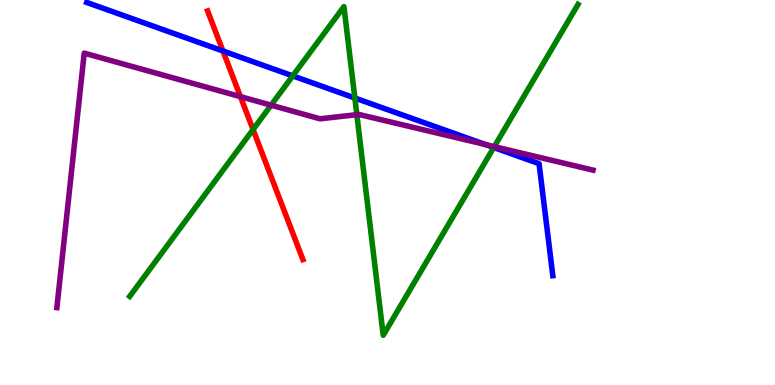[{'lines': ['blue', 'red'], 'intersections': [{'x': 2.88, 'y': 8.68}]}, {'lines': ['green', 'red'], 'intersections': [{'x': 3.27, 'y': 6.64}]}, {'lines': ['purple', 'red'], 'intersections': [{'x': 3.1, 'y': 7.49}]}, {'lines': ['blue', 'green'], 'intersections': [{'x': 3.78, 'y': 8.03}, {'x': 4.58, 'y': 7.45}, {'x': 6.37, 'y': 6.17}]}, {'lines': ['blue', 'purple'], 'intersections': [{'x': 6.26, 'y': 6.25}]}, {'lines': ['green', 'purple'], 'intersections': [{'x': 3.5, 'y': 7.27}, {'x': 4.6, 'y': 7.02}, {'x': 6.38, 'y': 6.19}]}]